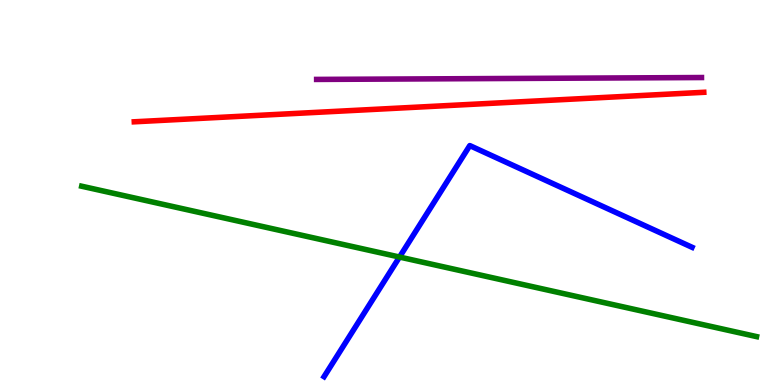[{'lines': ['blue', 'red'], 'intersections': []}, {'lines': ['green', 'red'], 'intersections': []}, {'lines': ['purple', 'red'], 'intersections': []}, {'lines': ['blue', 'green'], 'intersections': [{'x': 5.15, 'y': 3.32}]}, {'lines': ['blue', 'purple'], 'intersections': []}, {'lines': ['green', 'purple'], 'intersections': []}]